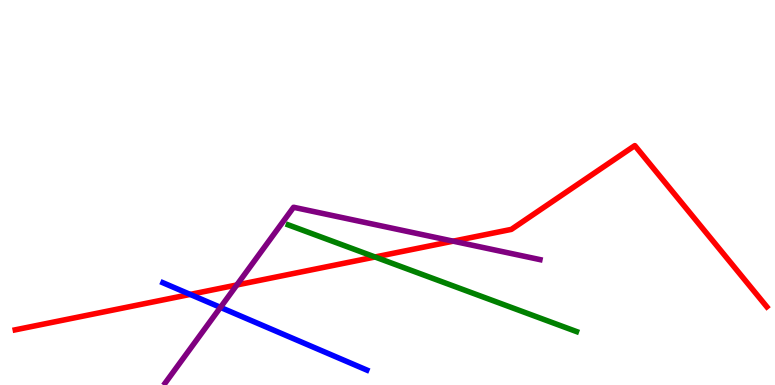[{'lines': ['blue', 'red'], 'intersections': [{'x': 2.45, 'y': 2.35}]}, {'lines': ['green', 'red'], 'intersections': [{'x': 4.84, 'y': 3.33}]}, {'lines': ['purple', 'red'], 'intersections': [{'x': 3.06, 'y': 2.6}, {'x': 5.85, 'y': 3.74}]}, {'lines': ['blue', 'green'], 'intersections': []}, {'lines': ['blue', 'purple'], 'intersections': [{'x': 2.84, 'y': 2.02}]}, {'lines': ['green', 'purple'], 'intersections': []}]